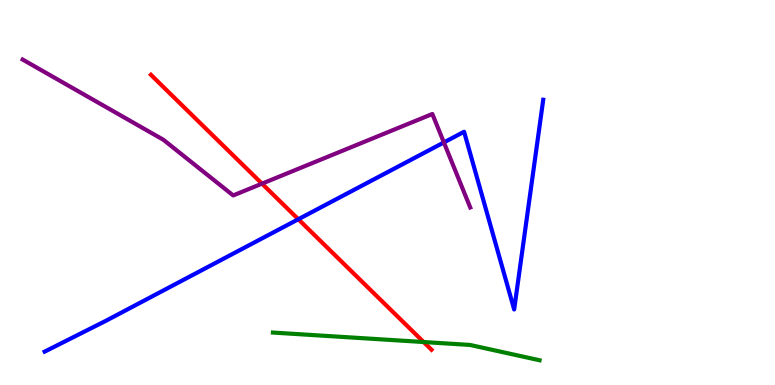[{'lines': ['blue', 'red'], 'intersections': [{'x': 3.85, 'y': 4.31}]}, {'lines': ['green', 'red'], 'intersections': [{'x': 5.47, 'y': 1.12}]}, {'lines': ['purple', 'red'], 'intersections': [{'x': 3.38, 'y': 5.23}]}, {'lines': ['blue', 'green'], 'intersections': []}, {'lines': ['blue', 'purple'], 'intersections': [{'x': 5.73, 'y': 6.3}]}, {'lines': ['green', 'purple'], 'intersections': []}]